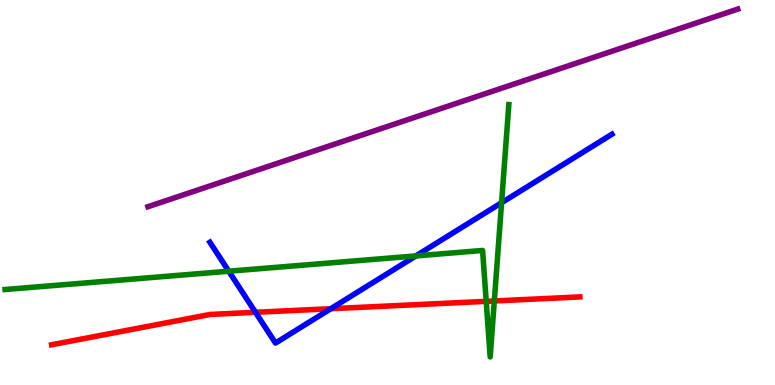[{'lines': ['blue', 'red'], 'intersections': [{'x': 3.3, 'y': 1.89}, {'x': 4.27, 'y': 1.98}]}, {'lines': ['green', 'red'], 'intersections': [{'x': 6.27, 'y': 2.17}, {'x': 6.38, 'y': 2.18}]}, {'lines': ['purple', 'red'], 'intersections': []}, {'lines': ['blue', 'green'], 'intersections': [{'x': 2.95, 'y': 2.96}, {'x': 5.37, 'y': 3.35}, {'x': 6.47, 'y': 4.73}]}, {'lines': ['blue', 'purple'], 'intersections': []}, {'lines': ['green', 'purple'], 'intersections': []}]